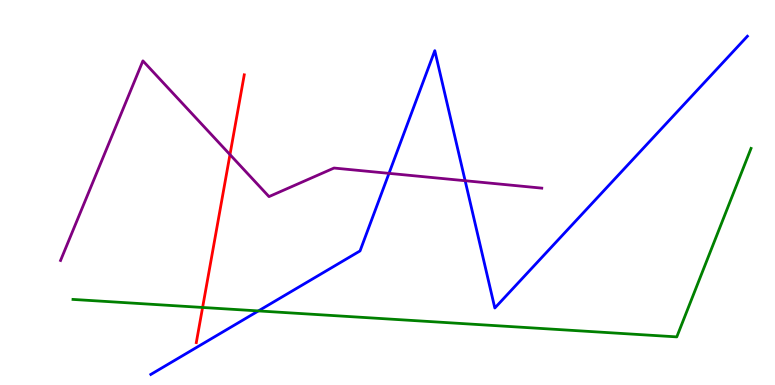[{'lines': ['blue', 'red'], 'intersections': []}, {'lines': ['green', 'red'], 'intersections': [{'x': 2.61, 'y': 2.01}]}, {'lines': ['purple', 'red'], 'intersections': [{'x': 2.97, 'y': 5.98}]}, {'lines': ['blue', 'green'], 'intersections': [{'x': 3.33, 'y': 1.92}]}, {'lines': ['blue', 'purple'], 'intersections': [{'x': 5.02, 'y': 5.5}, {'x': 6.0, 'y': 5.31}]}, {'lines': ['green', 'purple'], 'intersections': []}]